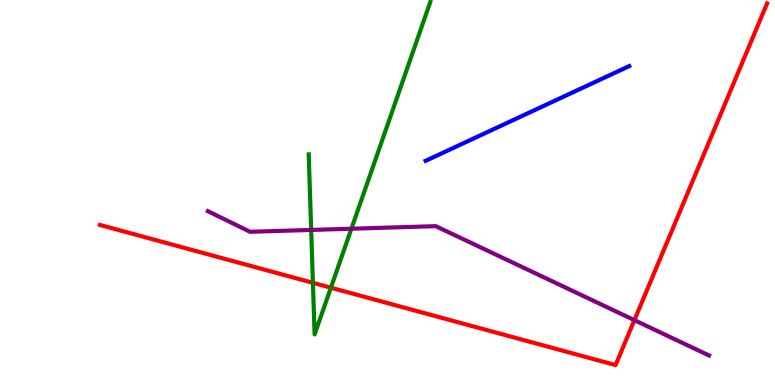[{'lines': ['blue', 'red'], 'intersections': []}, {'lines': ['green', 'red'], 'intersections': [{'x': 4.04, 'y': 2.65}, {'x': 4.27, 'y': 2.53}]}, {'lines': ['purple', 'red'], 'intersections': [{'x': 8.19, 'y': 1.68}]}, {'lines': ['blue', 'green'], 'intersections': []}, {'lines': ['blue', 'purple'], 'intersections': []}, {'lines': ['green', 'purple'], 'intersections': [{'x': 4.02, 'y': 4.03}, {'x': 4.53, 'y': 4.06}]}]